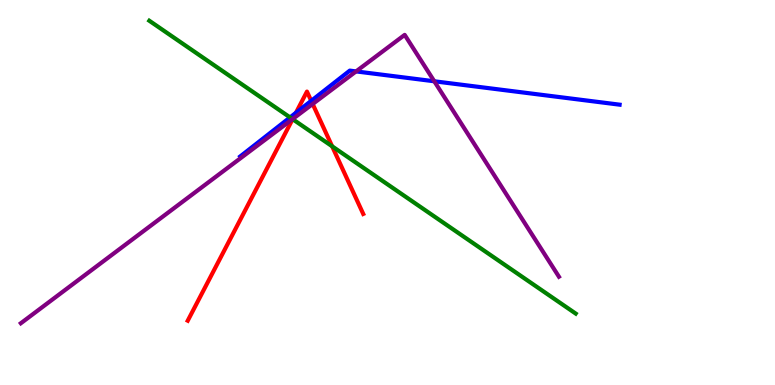[{'lines': ['blue', 'red'], 'intersections': [{'x': 3.82, 'y': 7.07}, {'x': 4.02, 'y': 7.38}]}, {'lines': ['green', 'red'], 'intersections': [{'x': 3.78, 'y': 6.9}, {'x': 4.29, 'y': 6.2}]}, {'lines': ['purple', 'red'], 'intersections': [{'x': 3.78, 'y': 6.91}, {'x': 4.03, 'y': 7.3}]}, {'lines': ['blue', 'green'], 'intersections': [{'x': 3.74, 'y': 6.95}]}, {'lines': ['blue', 'purple'], 'intersections': [{'x': 4.59, 'y': 8.15}, {'x': 5.6, 'y': 7.89}]}, {'lines': ['green', 'purple'], 'intersections': [{'x': 3.77, 'y': 6.91}]}]